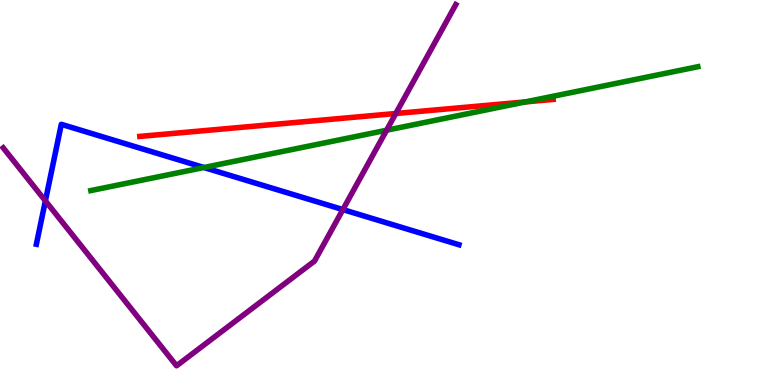[{'lines': ['blue', 'red'], 'intersections': []}, {'lines': ['green', 'red'], 'intersections': [{'x': 6.78, 'y': 7.35}]}, {'lines': ['purple', 'red'], 'intersections': [{'x': 5.11, 'y': 7.05}]}, {'lines': ['blue', 'green'], 'intersections': [{'x': 2.63, 'y': 5.65}]}, {'lines': ['blue', 'purple'], 'intersections': [{'x': 0.586, 'y': 4.78}, {'x': 4.42, 'y': 4.56}]}, {'lines': ['green', 'purple'], 'intersections': [{'x': 4.99, 'y': 6.62}]}]